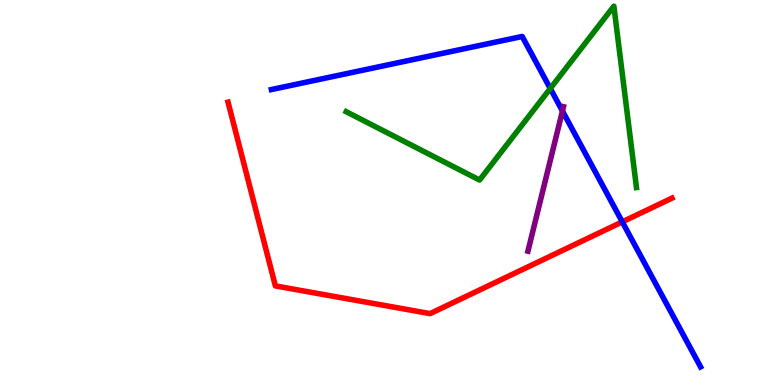[{'lines': ['blue', 'red'], 'intersections': [{'x': 8.03, 'y': 4.24}]}, {'lines': ['green', 'red'], 'intersections': []}, {'lines': ['purple', 'red'], 'intersections': []}, {'lines': ['blue', 'green'], 'intersections': [{'x': 7.1, 'y': 7.7}]}, {'lines': ['blue', 'purple'], 'intersections': [{'x': 7.26, 'y': 7.12}]}, {'lines': ['green', 'purple'], 'intersections': []}]